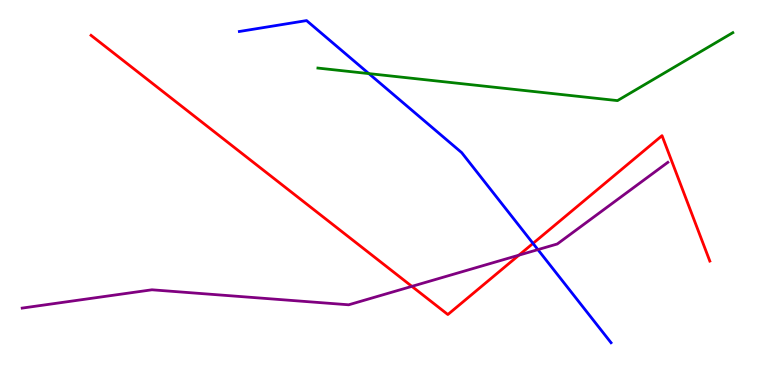[{'lines': ['blue', 'red'], 'intersections': [{'x': 6.88, 'y': 3.68}]}, {'lines': ['green', 'red'], 'intersections': []}, {'lines': ['purple', 'red'], 'intersections': [{'x': 5.31, 'y': 2.56}, {'x': 6.7, 'y': 3.37}]}, {'lines': ['blue', 'green'], 'intersections': [{'x': 4.76, 'y': 8.09}]}, {'lines': ['blue', 'purple'], 'intersections': [{'x': 6.94, 'y': 3.52}]}, {'lines': ['green', 'purple'], 'intersections': []}]